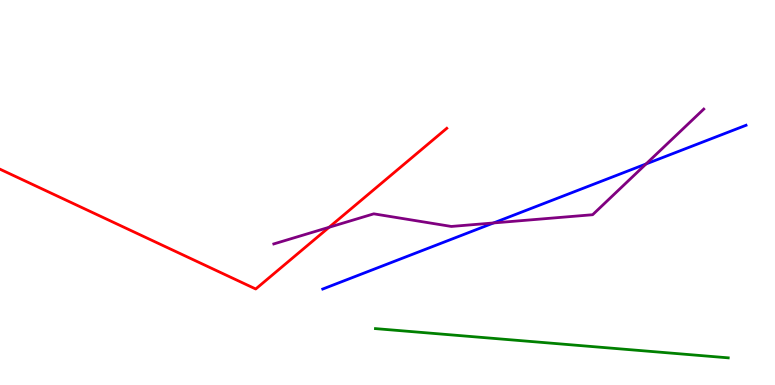[{'lines': ['blue', 'red'], 'intersections': []}, {'lines': ['green', 'red'], 'intersections': []}, {'lines': ['purple', 'red'], 'intersections': [{'x': 4.25, 'y': 4.1}]}, {'lines': ['blue', 'green'], 'intersections': []}, {'lines': ['blue', 'purple'], 'intersections': [{'x': 6.37, 'y': 4.21}, {'x': 8.34, 'y': 5.74}]}, {'lines': ['green', 'purple'], 'intersections': []}]